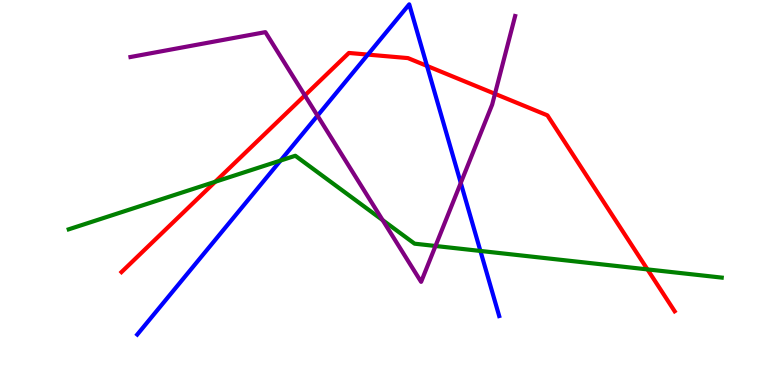[{'lines': ['blue', 'red'], 'intersections': [{'x': 4.75, 'y': 8.58}, {'x': 5.51, 'y': 8.29}]}, {'lines': ['green', 'red'], 'intersections': [{'x': 2.78, 'y': 5.28}, {'x': 8.35, 'y': 3.0}]}, {'lines': ['purple', 'red'], 'intersections': [{'x': 3.93, 'y': 7.52}, {'x': 6.39, 'y': 7.56}]}, {'lines': ['blue', 'green'], 'intersections': [{'x': 3.62, 'y': 5.83}, {'x': 6.2, 'y': 3.48}]}, {'lines': ['blue', 'purple'], 'intersections': [{'x': 4.1, 'y': 6.99}, {'x': 5.95, 'y': 5.25}]}, {'lines': ['green', 'purple'], 'intersections': [{'x': 4.94, 'y': 4.28}, {'x': 5.62, 'y': 3.61}]}]